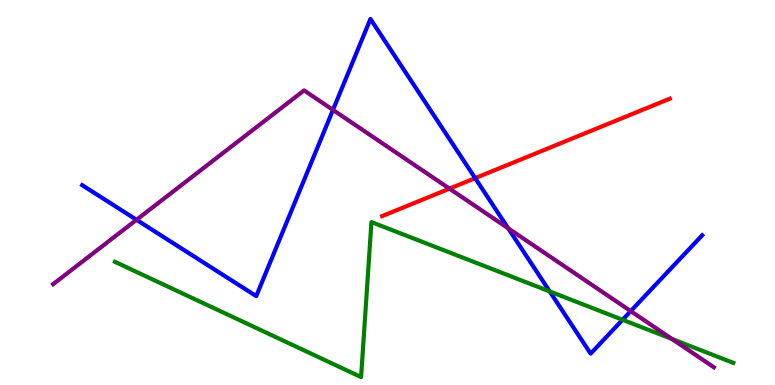[{'lines': ['blue', 'red'], 'intersections': [{'x': 6.13, 'y': 5.37}]}, {'lines': ['green', 'red'], 'intersections': []}, {'lines': ['purple', 'red'], 'intersections': [{'x': 5.8, 'y': 5.1}]}, {'lines': ['blue', 'green'], 'intersections': [{'x': 7.09, 'y': 2.43}, {'x': 8.03, 'y': 1.69}]}, {'lines': ['blue', 'purple'], 'intersections': [{'x': 1.76, 'y': 4.29}, {'x': 4.3, 'y': 7.14}, {'x': 6.56, 'y': 4.07}, {'x': 8.14, 'y': 1.92}]}, {'lines': ['green', 'purple'], 'intersections': [{'x': 8.67, 'y': 1.19}]}]